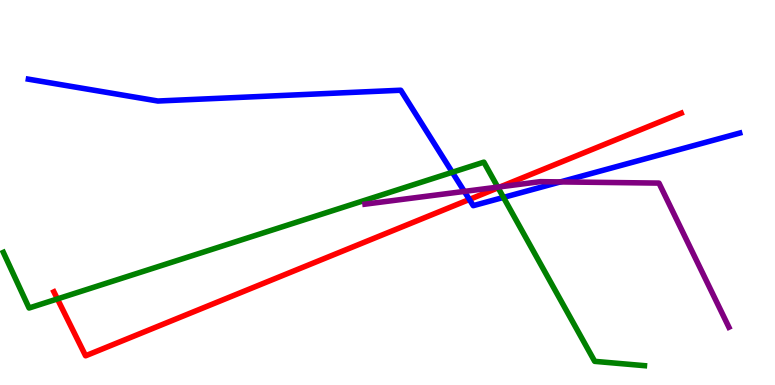[{'lines': ['blue', 'red'], 'intersections': [{'x': 6.06, 'y': 4.82}]}, {'lines': ['green', 'red'], 'intersections': [{'x': 0.741, 'y': 2.24}, {'x': 6.43, 'y': 5.12}]}, {'lines': ['purple', 'red'], 'intersections': [{'x': 6.46, 'y': 5.15}]}, {'lines': ['blue', 'green'], 'intersections': [{'x': 5.84, 'y': 5.53}, {'x': 6.5, 'y': 4.87}]}, {'lines': ['blue', 'purple'], 'intersections': [{'x': 5.99, 'y': 5.03}, {'x': 7.23, 'y': 5.28}]}, {'lines': ['green', 'purple'], 'intersections': [{'x': 6.42, 'y': 5.14}]}]